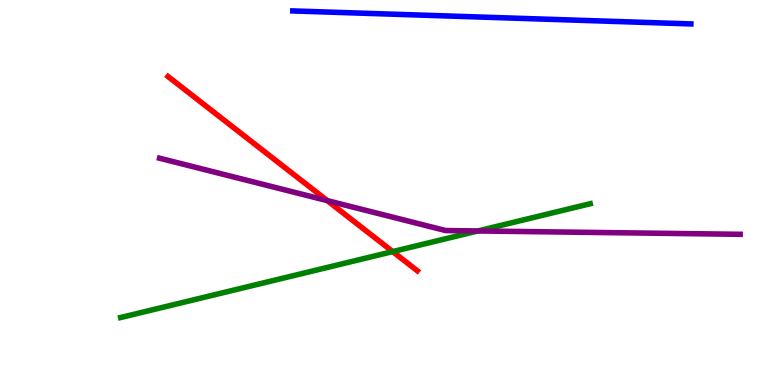[{'lines': ['blue', 'red'], 'intersections': []}, {'lines': ['green', 'red'], 'intersections': [{'x': 5.07, 'y': 3.47}]}, {'lines': ['purple', 'red'], 'intersections': [{'x': 4.22, 'y': 4.79}]}, {'lines': ['blue', 'green'], 'intersections': []}, {'lines': ['blue', 'purple'], 'intersections': []}, {'lines': ['green', 'purple'], 'intersections': [{'x': 6.17, 'y': 4.0}]}]